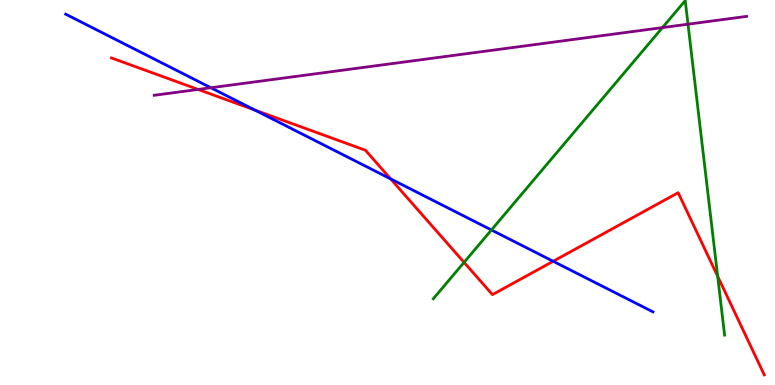[{'lines': ['blue', 'red'], 'intersections': [{'x': 3.29, 'y': 7.14}, {'x': 5.04, 'y': 5.35}, {'x': 7.14, 'y': 3.21}]}, {'lines': ['green', 'red'], 'intersections': [{'x': 5.99, 'y': 3.19}, {'x': 9.26, 'y': 2.82}]}, {'lines': ['purple', 'red'], 'intersections': [{'x': 2.56, 'y': 7.68}]}, {'lines': ['blue', 'green'], 'intersections': [{'x': 6.34, 'y': 4.03}]}, {'lines': ['blue', 'purple'], 'intersections': [{'x': 2.72, 'y': 7.72}]}, {'lines': ['green', 'purple'], 'intersections': [{'x': 8.55, 'y': 9.28}, {'x': 8.88, 'y': 9.37}]}]